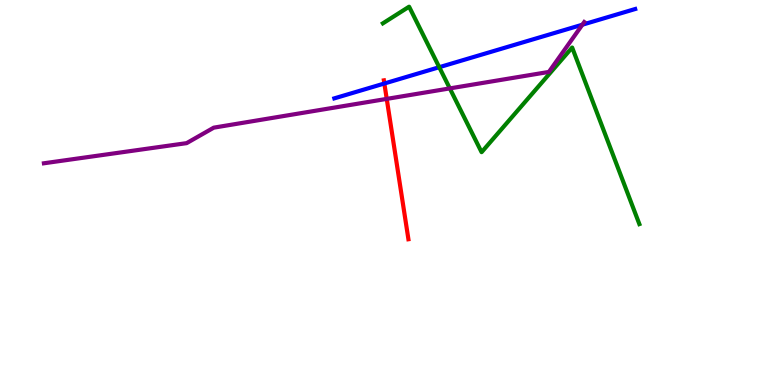[{'lines': ['blue', 'red'], 'intersections': [{'x': 4.96, 'y': 7.83}]}, {'lines': ['green', 'red'], 'intersections': []}, {'lines': ['purple', 'red'], 'intersections': [{'x': 4.99, 'y': 7.43}]}, {'lines': ['blue', 'green'], 'intersections': [{'x': 5.67, 'y': 8.25}]}, {'lines': ['blue', 'purple'], 'intersections': [{'x': 7.51, 'y': 9.36}]}, {'lines': ['green', 'purple'], 'intersections': [{'x': 5.8, 'y': 7.7}]}]